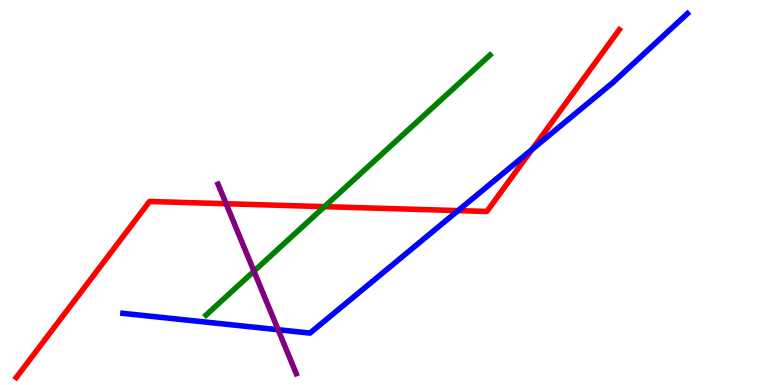[{'lines': ['blue', 'red'], 'intersections': [{'x': 5.91, 'y': 4.53}, {'x': 6.87, 'y': 6.12}]}, {'lines': ['green', 'red'], 'intersections': [{'x': 4.19, 'y': 4.63}]}, {'lines': ['purple', 'red'], 'intersections': [{'x': 2.92, 'y': 4.71}]}, {'lines': ['blue', 'green'], 'intersections': []}, {'lines': ['blue', 'purple'], 'intersections': [{'x': 3.59, 'y': 1.44}]}, {'lines': ['green', 'purple'], 'intersections': [{'x': 3.28, 'y': 2.96}]}]